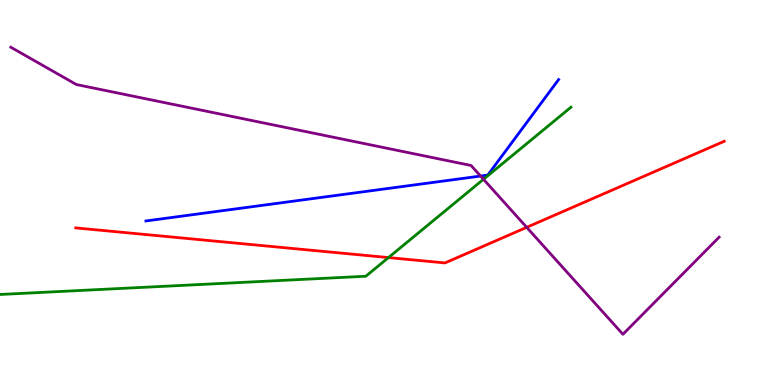[{'lines': ['blue', 'red'], 'intersections': []}, {'lines': ['green', 'red'], 'intersections': [{'x': 5.01, 'y': 3.31}]}, {'lines': ['purple', 'red'], 'intersections': [{'x': 6.8, 'y': 4.1}]}, {'lines': ['blue', 'green'], 'intersections': []}, {'lines': ['blue', 'purple'], 'intersections': [{'x': 6.2, 'y': 5.43}]}, {'lines': ['green', 'purple'], 'intersections': [{'x': 6.24, 'y': 5.34}]}]